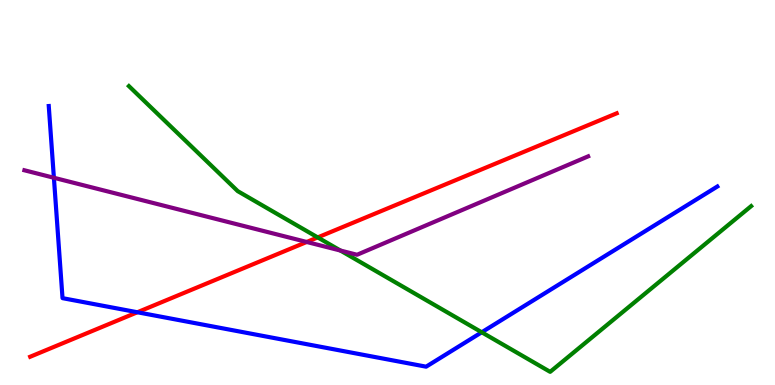[{'lines': ['blue', 'red'], 'intersections': [{'x': 1.77, 'y': 1.89}]}, {'lines': ['green', 'red'], 'intersections': [{'x': 4.1, 'y': 3.83}]}, {'lines': ['purple', 'red'], 'intersections': [{'x': 3.96, 'y': 3.71}]}, {'lines': ['blue', 'green'], 'intersections': [{'x': 6.22, 'y': 1.37}]}, {'lines': ['blue', 'purple'], 'intersections': [{'x': 0.695, 'y': 5.38}]}, {'lines': ['green', 'purple'], 'intersections': [{'x': 4.39, 'y': 3.49}]}]